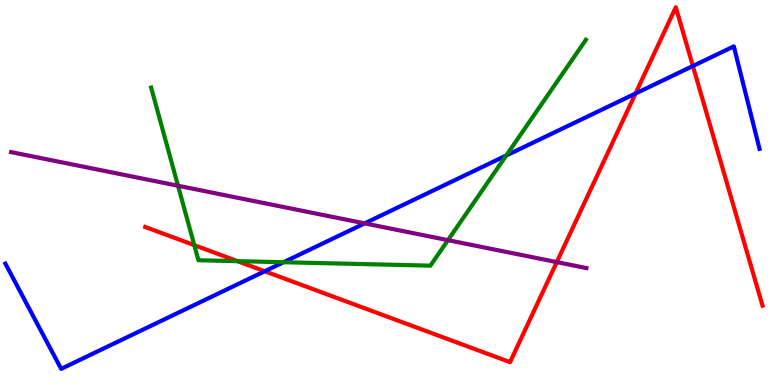[{'lines': ['blue', 'red'], 'intersections': [{'x': 3.42, 'y': 2.95}, {'x': 8.2, 'y': 7.57}, {'x': 8.94, 'y': 8.29}]}, {'lines': ['green', 'red'], 'intersections': [{'x': 2.51, 'y': 3.63}, {'x': 3.06, 'y': 3.22}]}, {'lines': ['purple', 'red'], 'intersections': [{'x': 7.18, 'y': 3.19}]}, {'lines': ['blue', 'green'], 'intersections': [{'x': 3.66, 'y': 3.19}, {'x': 6.53, 'y': 5.96}]}, {'lines': ['blue', 'purple'], 'intersections': [{'x': 4.7, 'y': 4.2}]}, {'lines': ['green', 'purple'], 'intersections': [{'x': 2.3, 'y': 5.18}, {'x': 5.78, 'y': 3.76}]}]